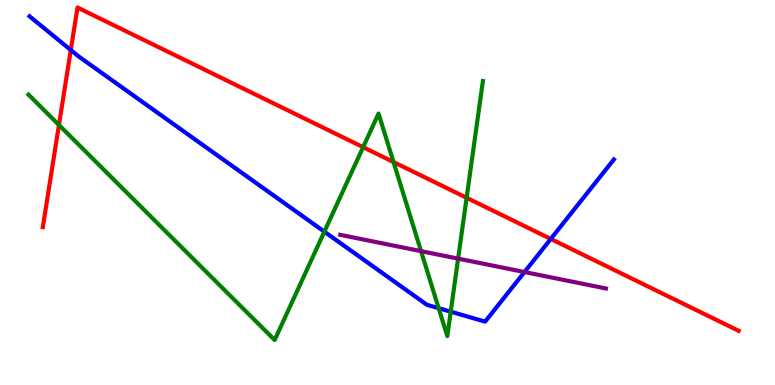[{'lines': ['blue', 'red'], 'intersections': [{'x': 0.914, 'y': 8.7}, {'x': 7.11, 'y': 3.79}]}, {'lines': ['green', 'red'], 'intersections': [{'x': 0.761, 'y': 6.75}, {'x': 4.69, 'y': 6.18}, {'x': 5.08, 'y': 5.79}, {'x': 6.02, 'y': 4.86}]}, {'lines': ['purple', 'red'], 'intersections': []}, {'lines': ['blue', 'green'], 'intersections': [{'x': 4.19, 'y': 3.98}, {'x': 5.66, 'y': 2.0}, {'x': 5.82, 'y': 1.9}]}, {'lines': ['blue', 'purple'], 'intersections': [{'x': 6.77, 'y': 2.93}]}, {'lines': ['green', 'purple'], 'intersections': [{'x': 5.43, 'y': 3.48}, {'x': 5.91, 'y': 3.28}]}]